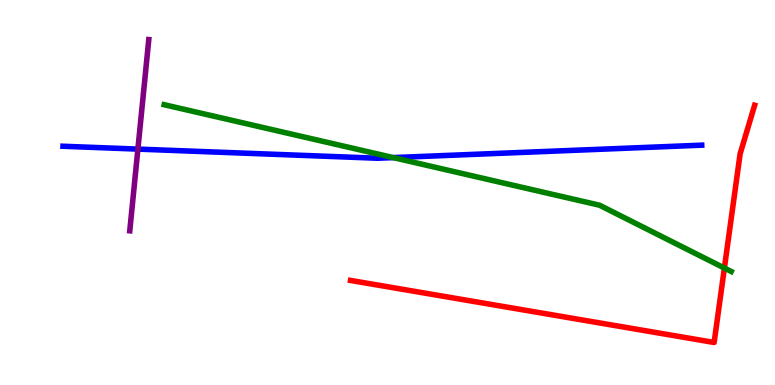[{'lines': ['blue', 'red'], 'intersections': []}, {'lines': ['green', 'red'], 'intersections': [{'x': 9.35, 'y': 3.04}]}, {'lines': ['purple', 'red'], 'intersections': []}, {'lines': ['blue', 'green'], 'intersections': [{'x': 5.07, 'y': 5.91}]}, {'lines': ['blue', 'purple'], 'intersections': [{'x': 1.78, 'y': 6.13}]}, {'lines': ['green', 'purple'], 'intersections': []}]